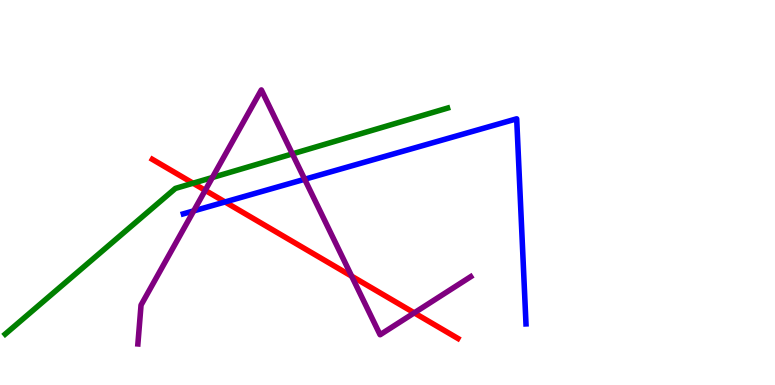[{'lines': ['blue', 'red'], 'intersections': [{'x': 2.9, 'y': 4.75}]}, {'lines': ['green', 'red'], 'intersections': [{'x': 2.49, 'y': 5.24}]}, {'lines': ['purple', 'red'], 'intersections': [{'x': 2.65, 'y': 5.06}, {'x': 4.54, 'y': 2.83}, {'x': 5.35, 'y': 1.87}]}, {'lines': ['blue', 'green'], 'intersections': []}, {'lines': ['blue', 'purple'], 'intersections': [{'x': 2.5, 'y': 4.52}, {'x': 3.93, 'y': 5.34}]}, {'lines': ['green', 'purple'], 'intersections': [{'x': 2.74, 'y': 5.39}, {'x': 3.77, 'y': 6.0}]}]